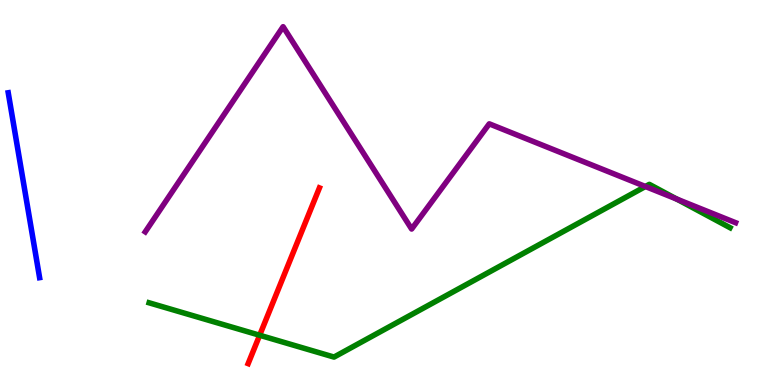[{'lines': ['blue', 'red'], 'intersections': []}, {'lines': ['green', 'red'], 'intersections': [{'x': 3.35, 'y': 1.29}]}, {'lines': ['purple', 'red'], 'intersections': []}, {'lines': ['blue', 'green'], 'intersections': []}, {'lines': ['blue', 'purple'], 'intersections': []}, {'lines': ['green', 'purple'], 'intersections': [{'x': 8.33, 'y': 5.16}, {'x': 8.73, 'y': 4.83}]}]